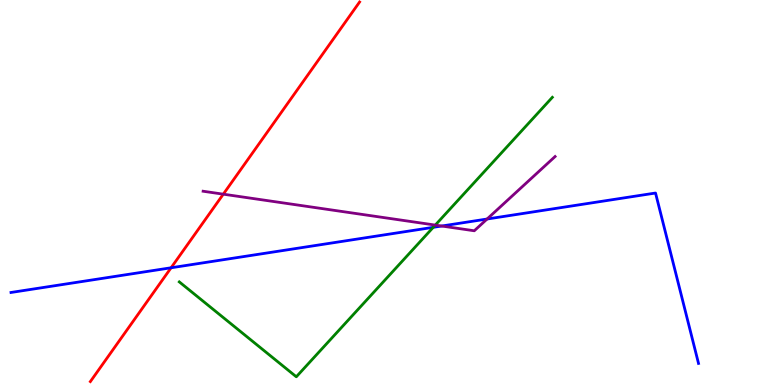[{'lines': ['blue', 'red'], 'intersections': [{'x': 2.21, 'y': 3.04}]}, {'lines': ['green', 'red'], 'intersections': []}, {'lines': ['purple', 'red'], 'intersections': [{'x': 2.88, 'y': 4.96}]}, {'lines': ['blue', 'green'], 'intersections': [{'x': 5.59, 'y': 4.1}]}, {'lines': ['blue', 'purple'], 'intersections': [{'x': 5.7, 'y': 4.13}, {'x': 6.28, 'y': 4.31}]}, {'lines': ['green', 'purple'], 'intersections': [{'x': 5.62, 'y': 4.15}]}]